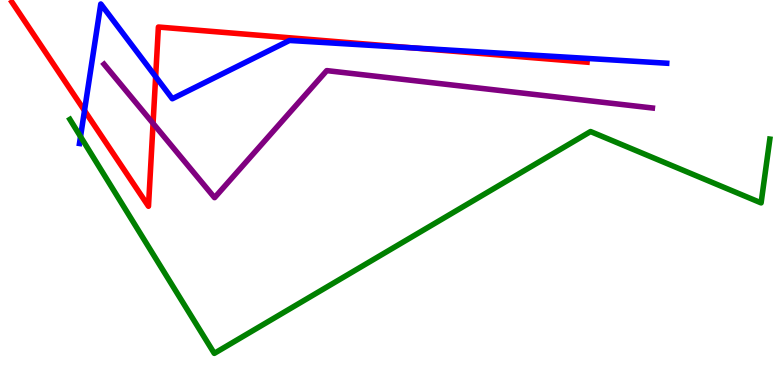[{'lines': ['blue', 'red'], 'intersections': [{'x': 1.09, 'y': 7.13}, {'x': 2.01, 'y': 8.01}, {'x': 5.32, 'y': 8.76}]}, {'lines': ['green', 'red'], 'intersections': []}, {'lines': ['purple', 'red'], 'intersections': [{'x': 1.98, 'y': 6.79}]}, {'lines': ['blue', 'green'], 'intersections': [{'x': 1.04, 'y': 6.45}]}, {'lines': ['blue', 'purple'], 'intersections': []}, {'lines': ['green', 'purple'], 'intersections': []}]